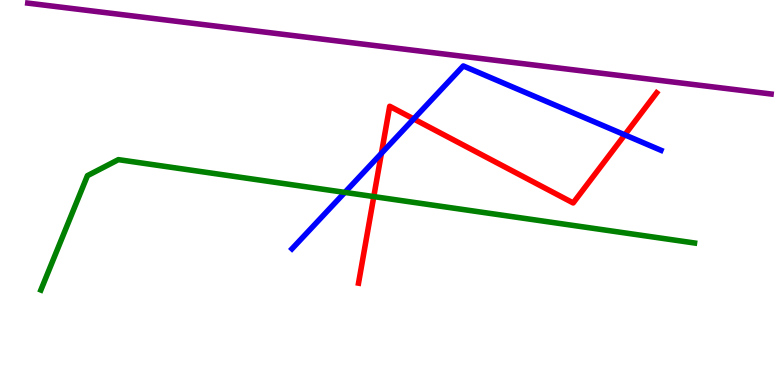[{'lines': ['blue', 'red'], 'intersections': [{'x': 4.92, 'y': 6.02}, {'x': 5.34, 'y': 6.91}, {'x': 8.06, 'y': 6.5}]}, {'lines': ['green', 'red'], 'intersections': [{'x': 4.82, 'y': 4.89}]}, {'lines': ['purple', 'red'], 'intersections': []}, {'lines': ['blue', 'green'], 'intersections': [{'x': 4.45, 'y': 5.0}]}, {'lines': ['blue', 'purple'], 'intersections': []}, {'lines': ['green', 'purple'], 'intersections': []}]